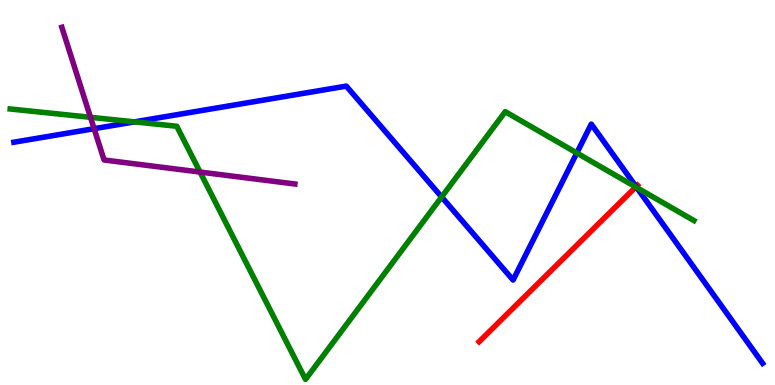[{'lines': ['blue', 'red'], 'intersections': [{'x': 8.21, 'y': 5.15}]}, {'lines': ['green', 'red'], 'intersections': [{'x': 8.2, 'y': 5.14}]}, {'lines': ['purple', 'red'], 'intersections': []}, {'lines': ['blue', 'green'], 'intersections': [{'x': 1.74, 'y': 6.83}, {'x': 5.7, 'y': 4.88}, {'x': 7.44, 'y': 6.03}, {'x': 8.22, 'y': 5.13}]}, {'lines': ['blue', 'purple'], 'intersections': [{'x': 1.21, 'y': 6.66}]}, {'lines': ['green', 'purple'], 'intersections': [{'x': 1.17, 'y': 6.95}, {'x': 2.58, 'y': 5.53}]}]